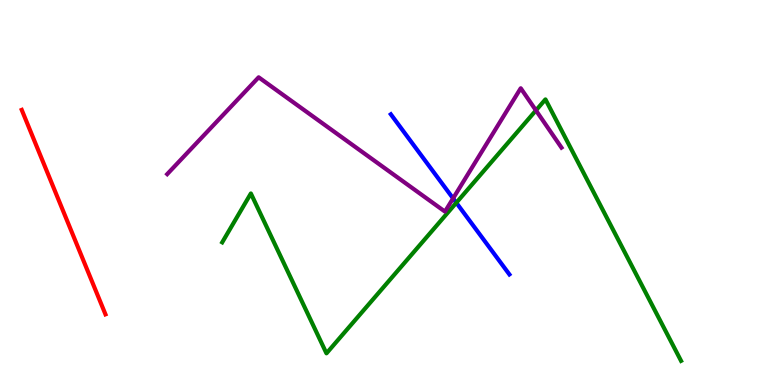[{'lines': ['blue', 'red'], 'intersections': []}, {'lines': ['green', 'red'], 'intersections': []}, {'lines': ['purple', 'red'], 'intersections': []}, {'lines': ['blue', 'green'], 'intersections': [{'x': 5.89, 'y': 4.73}]}, {'lines': ['blue', 'purple'], 'intersections': [{'x': 5.85, 'y': 4.85}]}, {'lines': ['green', 'purple'], 'intersections': [{'x': 6.92, 'y': 7.13}]}]